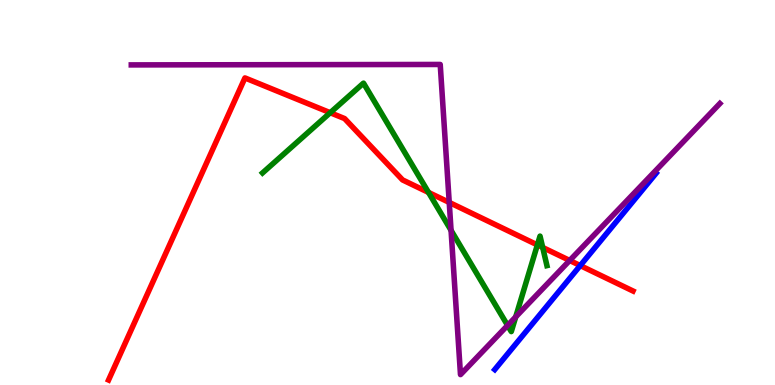[{'lines': ['blue', 'red'], 'intersections': [{'x': 7.49, 'y': 3.1}]}, {'lines': ['green', 'red'], 'intersections': [{'x': 4.26, 'y': 7.07}, {'x': 5.53, 'y': 5.0}, {'x': 6.93, 'y': 3.64}, {'x': 7.0, 'y': 3.57}]}, {'lines': ['purple', 'red'], 'intersections': [{'x': 5.8, 'y': 4.74}, {'x': 7.35, 'y': 3.23}]}, {'lines': ['blue', 'green'], 'intersections': []}, {'lines': ['blue', 'purple'], 'intersections': []}, {'lines': ['green', 'purple'], 'intersections': [{'x': 5.82, 'y': 4.02}, {'x': 6.55, 'y': 1.55}, {'x': 6.65, 'y': 1.77}]}]